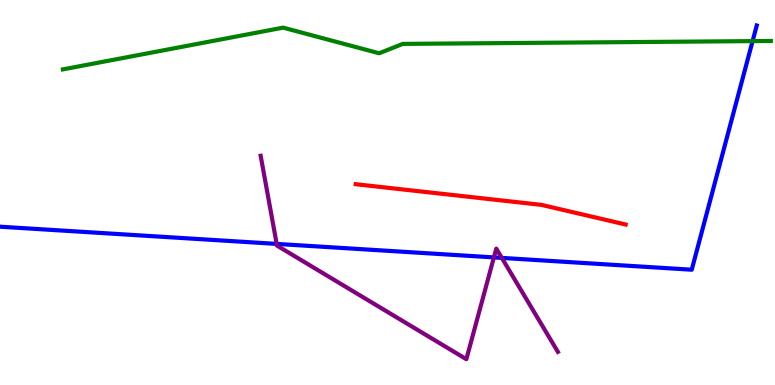[{'lines': ['blue', 'red'], 'intersections': []}, {'lines': ['green', 'red'], 'intersections': []}, {'lines': ['purple', 'red'], 'intersections': []}, {'lines': ['blue', 'green'], 'intersections': [{'x': 9.71, 'y': 8.93}]}, {'lines': ['blue', 'purple'], 'intersections': [{'x': 3.57, 'y': 3.66}, {'x': 6.37, 'y': 3.31}, {'x': 6.48, 'y': 3.3}]}, {'lines': ['green', 'purple'], 'intersections': []}]